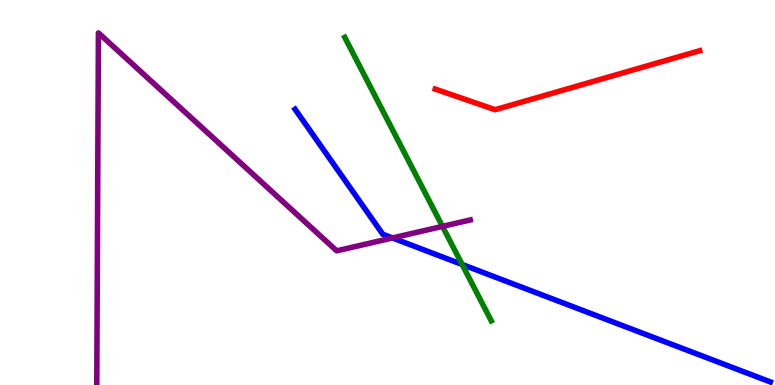[{'lines': ['blue', 'red'], 'intersections': []}, {'lines': ['green', 'red'], 'intersections': []}, {'lines': ['purple', 'red'], 'intersections': []}, {'lines': ['blue', 'green'], 'intersections': [{'x': 5.96, 'y': 3.13}]}, {'lines': ['blue', 'purple'], 'intersections': [{'x': 5.06, 'y': 3.82}]}, {'lines': ['green', 'purple'], 'intersections': [{'x': 5.71, 'y': 4.12}]}]